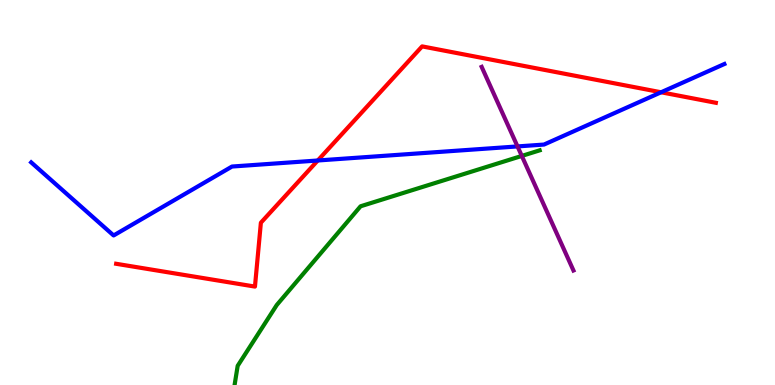[{'lines': ['blue', 'red'], 'intersections': [{'x': 4.1, 'y': 5.83}, {'x': 8.53, 'y': 7.6}]}, {'lines': ['green', 'red'], 'intersections': []}, {'lines': ['purple', 'red'], 'intersections': []}, {'lines': ['blue', 'green'], 'intersections': []}, {'lines': ['blue', 'purple'], 'intersections': [{'x': 6.68, 'y': 6.2}]}, {'lines': ['green', 'purple'], 'intersections': [{'x': 6.73, 'y': 5.95}]}]